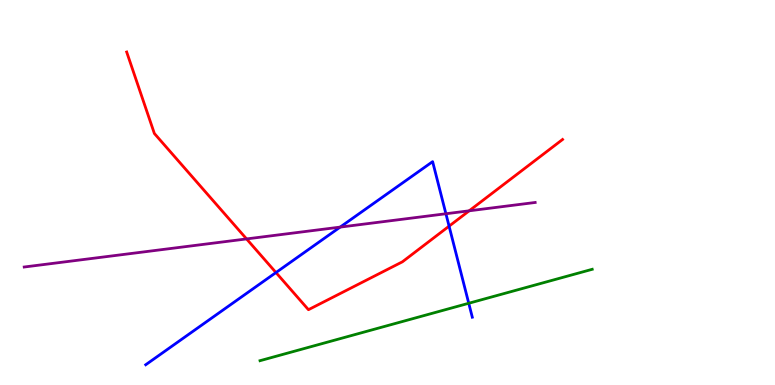[{'lines': ['blue', 'red'], 'intersections': [{'x': 3.56, 'y': 2.92}, {'x': 5.79, 'y': 4.13}]}, {'lines': ['green', 'red'], 'intersections': []}, {'lines': ['purple', 'red'], 'intersections': [{'x': 3.18, 'y': 3.79}, {'x': 6.05, 'y': 4.52}]}, {'lines': ['blue', 'green'], 'intersections': [{'x': 6.05, 'y': 2.12}]}, {'lines': ['blue', 'purple'], 'intersections': [{'x': 4.39, 'y': 4.1}, {'x': 5.75, 'y': 4.45}]}, {'lines': ['green', 'purple'], 'intersections': []}]